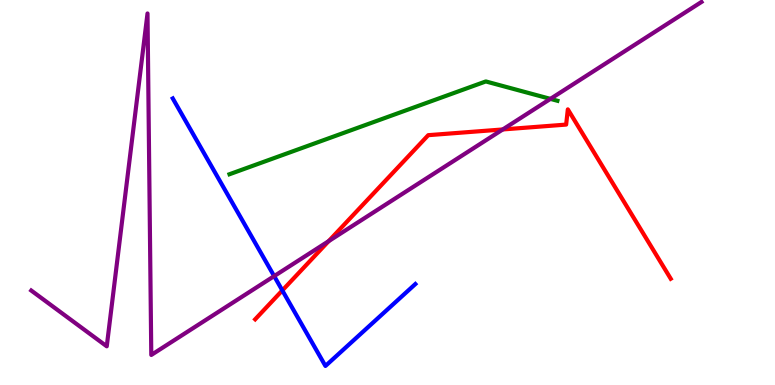[{'lines': ['blue', 'red'], 'intersections': [{'x': 3.64, 'y': 2.46}]}, {'lines': ['green', 'red'], 'intersections': []}, {'lines': ['purple', 'red'], 'intersections': [{'x': 4.24, 'y': 3.74}, {'x': 6.49, 'y': 6.64}]}, {'lines': ['blue', 'green'], 'intersections': []}, {'lines': ['blue', 'purple'], 'intersections': [{'x': 3.54, 'y': 2.83}]}, {'lines': ['green', 'purple'], 'intersections': [{'x': 7.1, 'y': 7.43}]}]